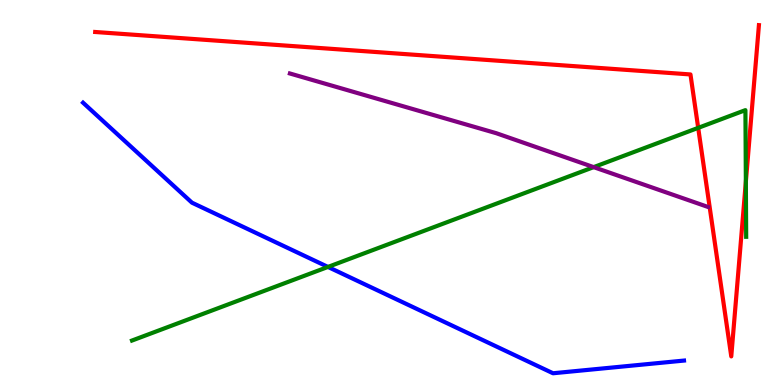[{'lines': ['blue', 'red'], 'intersections': []}, {'lines': ['green', 'red'], 'intersections': [{'x': 9.01, 'y': 6.68}, {'x': 9.62, 'y': 5.28}]}, {'lines': ['purple', 'red'], 'intersections': []}, {'lines': ['blue', 'green'], 'intersections': [{'x': 4.23, 'y': 3.07}]}, {'lines': ['blue', 'purple'], 'intersections': []}, {'lines': ['green', 'purple'], 'intersections': [{'x': 7.66, 'y': 5.66}]}]